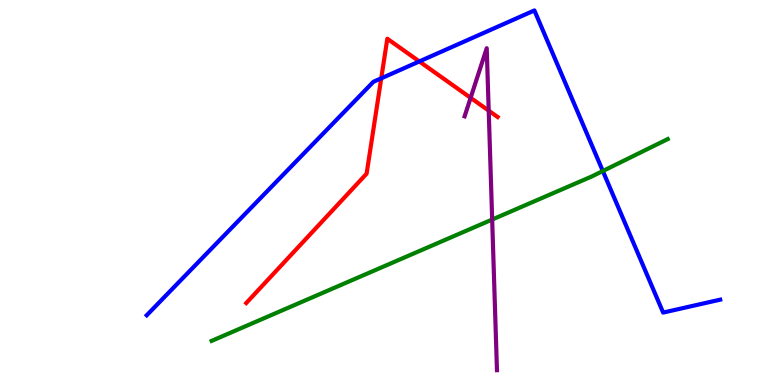[{'lines': ['blue', 'red'], 'intersections': [{'x': 4.92, 'y': 7.97}, {'x': 5.41, 'y': 8.4}]}, {'lines': ['green', 'red'], 'intersections': []}, {'lines': ['purple', 'red'], 'intersections': [{'x': 6.07, 'y': 7.46}, {'x': 6.31, 'y': 7.13}]}, {'lines': ['blue', 'green'], 'intersections': [{'x': 7.78, 'y': 5.56}]}, {'lines': ['blue', 'purple'], 'intersections': []}, {'lines': ['green', 'purple'], 'intersections': [{'x': 6.35, 'y': 4.3}]}]